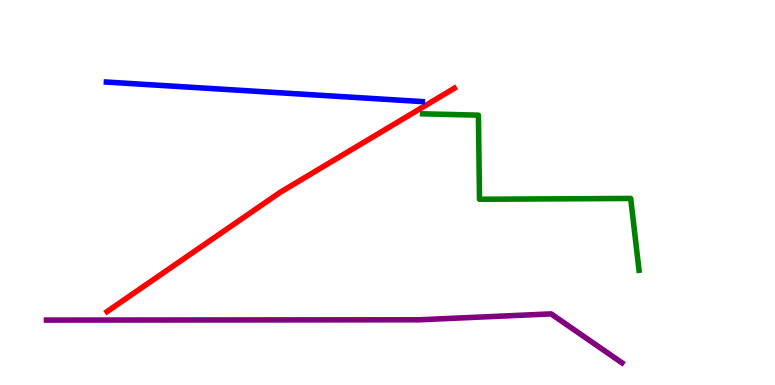[{'lines': ['blue', 'red'], 'intersections': []}, {'lines': ['green', 'red'], 'intersections': []}, {'lines': ['purple', 'red'], 'intersections': []}, {'lines': ['blue', 'green'], 'intersections': []}, {'lines': ['blue', 'purple'], 'intersections': []}, {'lines': ['green', 'purple'], 'intersections': []}]